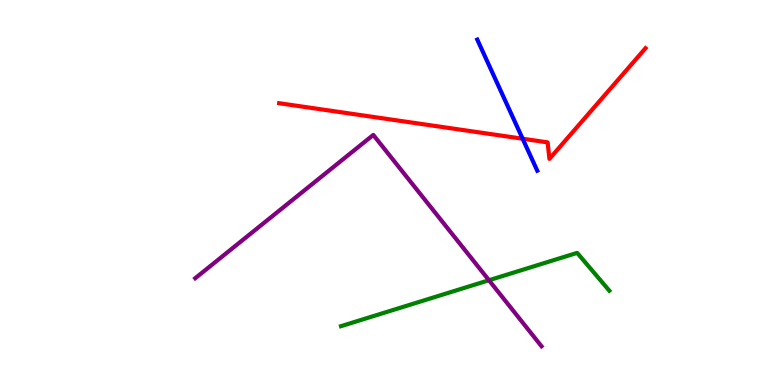[{'lines': ['blue', 'red'], 'intersections': [{'x': 6.74, 'y': 6.4}]}, {'lines': ['green', 'red'], 'intersections': []}, {'lines': ['purple', 'red'], 'intersections': []}, {'lines': ['blue', 'green'], 'intersections': []}, {'lines': ['blue', 'purple'], 'intersections': []}, {'lines': ['green', 'purple'], 'intersections': [{'x': 6.31, 'y': 2.72}]}]